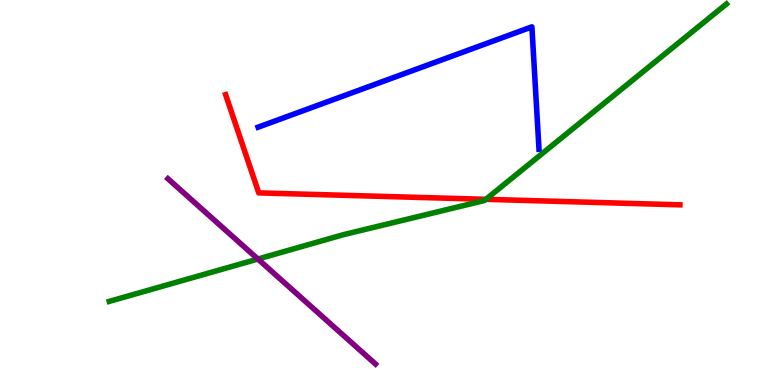[{'lines': ['blue', 'red'], 'intersections': []}, {'lines': ['green', 'red'], 'intersections': [{'x': 6.27, 'y': 4.82}]}, {'lines': ['purple', 'red'], 'intersections': []}, {'lines': ['blue', 'green'], 'intersections': []}, {'lines': ['blue', 'purple'], 'intersections': []}, {'lines': ['green', 'purple'], 'intersections': [{'x': 3.33, 'y': 3.27}]}]